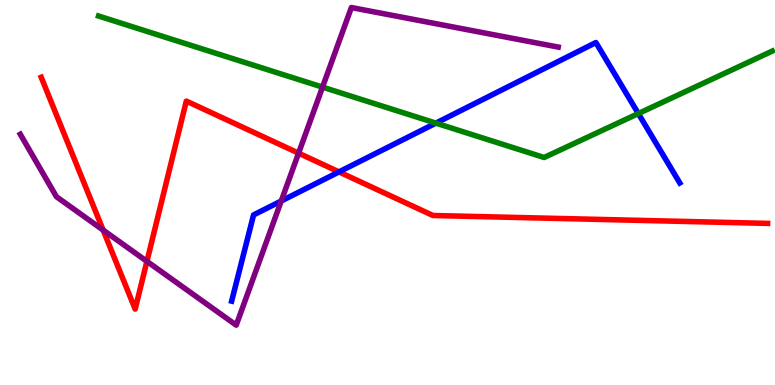[{'lines': ['blue', 'red'], 'intersections': [{'x': 4.37, 'y': 5.53}]}, {'lines': ['green', 'red'], 'intersections': []}, {'lines': ['purple', 'red'], 'intersections': [{'x': 1.33, 'y': 4.02}, {'x': 1.9, 'y': 3.21}, {'x': 3.85, 'y': 6.02}]}, {'lines': ['blue', 'green'], 'intersections': [{'x': 5.62, 'y': 6.8}, {'x': 8.24, 'y': 7.05}]}, {'lines': ['blue', 'purple'], 'intersections': [{'x': 3.63, 'y': 4.78}]}, {'lines': ['green', 'purple'], 'intersections': [{'x': 4.16, 'y': 7.74}]}]